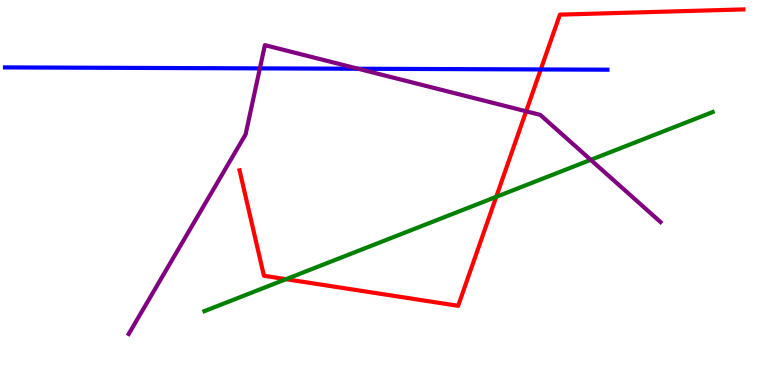[{'lines': ['blue', 'red'], 'intersections': [{'x': 6.98, 'y': 8.2}]}, {'lines': ['green', 'red'], 'intersections': [{'x': 3.69, 'y': 2.75}, {'x': 6.4, 'y': 4.89}]}, {'lines': ['purple', 'red'], 'intersections': [{'x': 6.79, 'y': 7.11}]}, {'lines': ['blue', 'green'], 'intersections': []}, {'lines': ['blue', 'purple'], 'intersections': [{'x': 3.35, 'y': 8.22}, {'x': 4.62, 'y': 8.21}]}, {'lines': ['green', 'purple'], 'intersections': [{'x': 7.62, 'y': 5.85}]}]